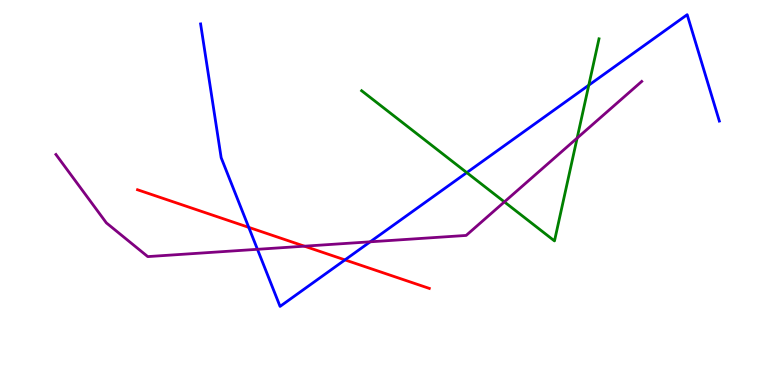[{'lines': ['blue', 'red'], 'intersections': [{'x': 3.21, 'y': 4.09}, {'x': 4.45, 'y': 3.25}]}, {'lines': ['green', 'red'], 'intersections': []}, {'lines': ['purple', 'red'], 'intersections': [{'x': 3.93, 'y': 3.61}]}, {'lines': ['blue', 'green'], 'intersections': [{'x': 6.02, 'y': 5.52}, {'x': 7.6, 'y': 7.79}]}, {'lines': ['blue', 'purple'], 'intersections': [{'x': 3.32, 'y': 3.52}, {'x': 4.78, 'y': 3.72}]}, {'lines': ['green', 'purple'], 'intersections': [{'x': 6.51, 'y': 4.76}, {'x': 7.45, 'y': 6.41}]}]